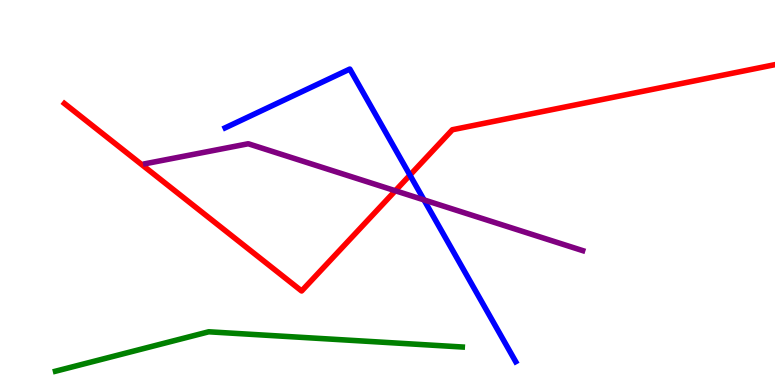[{'lines': ['blue', 'red'], 'intersections': [{'x': 5.29, 'y': 5.45}]}, {'lines': ['green', 'red'], 'intersections': []}, {'lines': ['purple', 'red'], 'intersections': [{'x': 5.1, 'y': 5.05}]}, {'lines': ['blue', 'green'], 'intersections': []}, {'lines': ['blue', 'purple'], 'intersections': [{'x': 5.47, 'y': 4.81}]}, {'lines': ['green', 'purple'], 'intersections': []}]